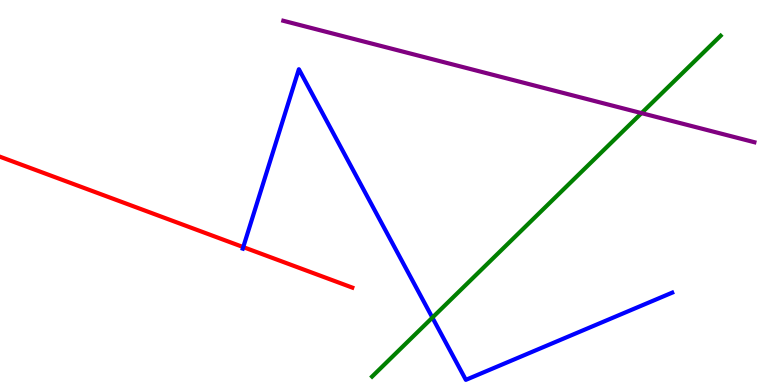[{'lines': ['blue', 'red'], 'intersections': [{'x': 3.14, 'y': 3.58}]}, {'lines': ['green', 'red'], 'intersections': []}, {'lines': ['purple', 'red'], 'intersections': []}, {'lines': ['blue', 'green'], 'intersections': [{'x': 5.58, 'y': 1.75}]}, {'lines': ['blue', 'purple'], 'intersections': []}, {'lines': ['green', 'purple'], 'intersections': [{'x': 8.28, 'y': 7.06}]}]